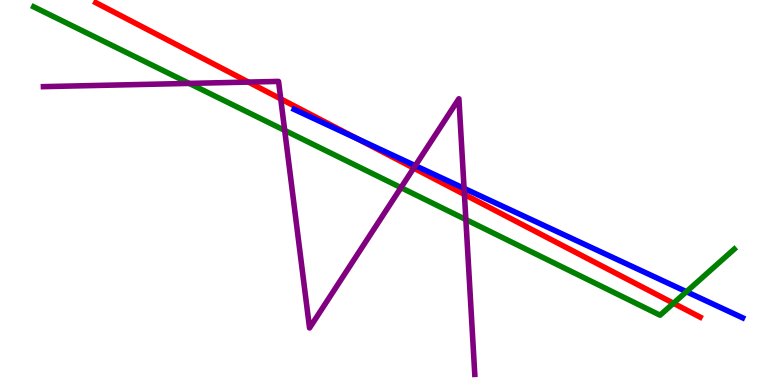[{'lines': ['blue', 'red'], 'intersections': [{'x': 4.61, 'y': 6.4}]}, {'lines': ['green', 'red'], 'intersections': [{'x': 8.69, 'y': 2.12}]}, {'lines': ['purple', 'red'], 'intersections': [{'x': 3.21, 'y': 7.87}, {'x': 3.62, 'y': 7.43}, {'x': 5.34, 'y': 5.63}, {'x': 5.99, 'y': 4.95}]}, {'lines': ['blue', 'green'], 'intersections': [{'x': 8.86, 'y': 2.42}]}, {'lines': ['blue', 'purple'], 'intersections': [{'x': 5.36, 'y': 5.7}, {'x': 5.99, 'y': 5.11}]}, {'lines': ['green', 'purple'], 'intersections': [{'x': 2.44, 'y': 7.83}, {'x': 3.67, 'y': 6.61}, {'x': 5.17, 'y': 5.13}, {'x': 6.01, 'y': 4.3}]}]